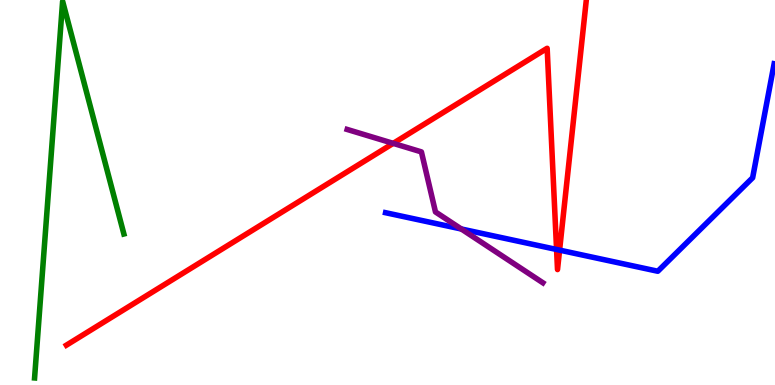[{'lines': ['blue', 'red'], 'intersections': [{'x': 7.18, 'y': 3.52}, {'x': 7.22, 'y': 3.5}]}, {'lines': ['green', 'red'], 'intersections': []}, {'lines': ['purple', 'red'], 'intersections': [{'x': 5.07, 'y': 6.28}]}, {'lines': ['blue', 'green'], 'intersections': []}, {'lines': ['blue', 'purple'], 'intersections': [{'x': 5.95, 'y': 4.05}]}, {'lines': ['green', 'purple'], 'intersections': []}]